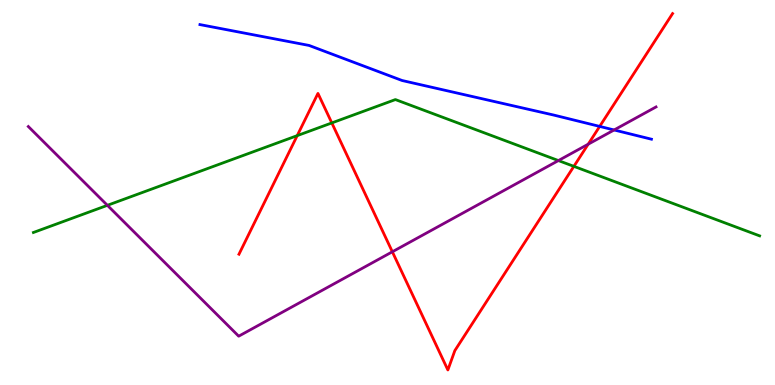[{'lines': ['blue', 'red'], 'intersections': [{'x': 7.74, 'y': 6.72}]}, {'lines': ['green', 'red'], 'intersections': [{'x': 3.84, 'y': 6.48}, {'x': 4.28, 'y': 6.81}, {'x': 7.4, 'y': 5.68}]}, {'lines': ['purple', 'red'], 'intersections': [{'x': 5.06, 'y': 3.46}, {'x': 7.59, 'y': 6.25}]}, {'lines': ['blue', 'green'], 'intersections': []}, {'lines': ['blue', 'purple'], 'intersections': [{'x': 7.92, 'y': 6.62}]}, {'lines': ['green', 'purple'], 'intersections': [{'x': 1.39, 'y': 4.67}, {'x': 7.21, 'y': 5.83}]}]